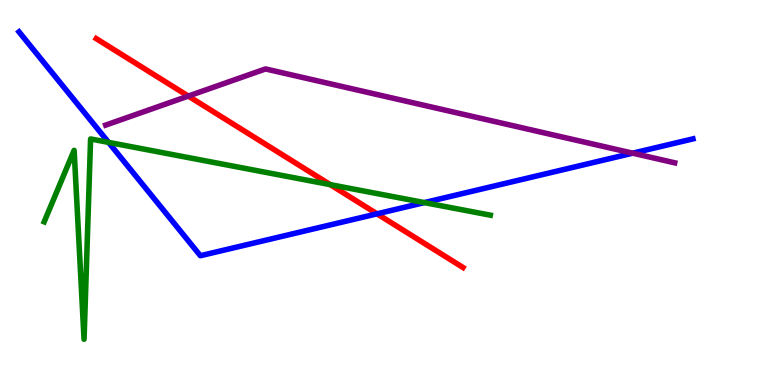[{'lines': ['blue', 'red'], 'intersections': [{'x': 4.86, 'y': 4.45}]}, {'lines': ['green', 'red'], 'intersections': [{'x': 4.26, 'y': 5.2}]}, {'lines': ['purple', 'red'], 'intersections': [{'x': 2.43, 'y': 7.5}]}, {'lines': ['blue', 'green'], 'intersections': [{'x': 1.4, 'y': 6.3}, {'x': 5.48, 'y': 4.74}]}, {'lines': ['blue', 'purple'], 'intersections': [{'x': 8.16, 'y': 6.02}]}, {'lines': ['green', 'purple'], 'intersections': []}]